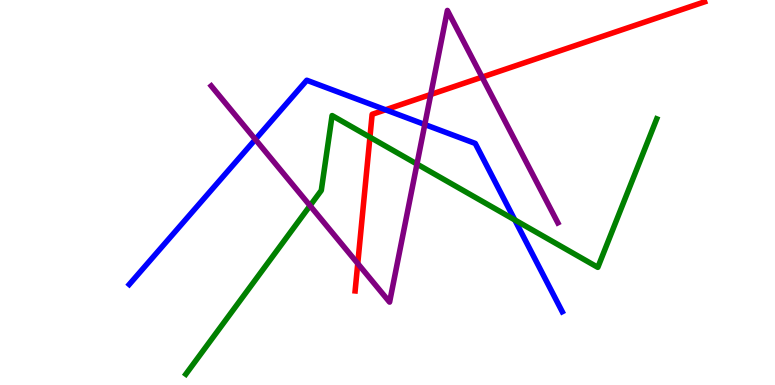[{'lines': ['blue', 'red'], 'intersections': [{'x': 4.97, 'y': 7.15}]}, {'lines': ['green', 'red'], 'intersections': [{'x': 4.77, 'y': 6.44}]}, {'lines': ['purple', 'red'], 'intersections': [{'x': 4.62, 'y': 3.15}, {'x': 5.56, 'y': 7.55}, {'x': 6.22, 'y': 8.0}]}, {'lines': ['blue', 'green'], 'intersections': [{'x': 6.64, 'y': 4.29}]}, {'lines': ['blue', 'purple'], 'intersections': [{'x': 3.3, 'y': 6.38}, {'x': 5.48, 'y': 6.77}]}, {'lines': ['green', 'purple'], 'intersections': [{'x': 4.0, 'y': 4.66}, {'x': 5.38, 'y': 5.74}]}]